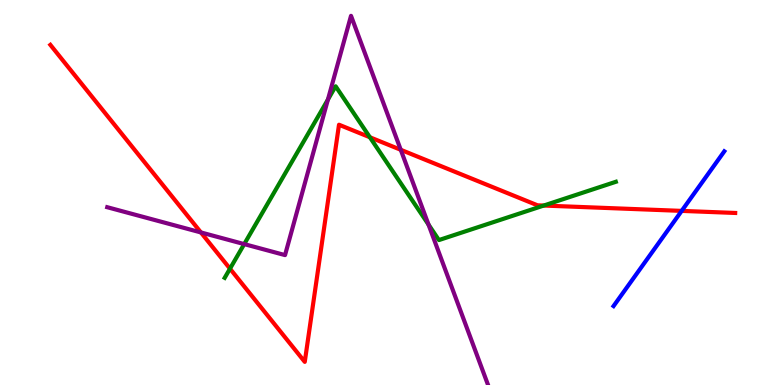[{'lines': ['blue', 'red'], 'intersections': [{'x': 8.8, 'y': 4.52}]}, {'lines': ['green', 'red'], 'intersections': [{'x': 2.97, 'y': 3.02}, {'x': 4.77, 'y': 6.43}, {'x': 7.02, 'y': 4.66}]}, {'lines': ['purple', 'red'], 'intersections': [{'x': 2.59, 'y': 3.96}, {'x': 5.17, 'y': 6.11}]}, {'lines': ['blue', 'green'], 'intersections': []}, {'lines': ['blue', 'purple'], 'intersections': []}, {'lines': ['green', 'purple'], 'intersections': [{'x': 3.15, 'y': 3.66}, {'x': 4.23, 'y': 7.41}, {'x': 5.53, 'y': 4.17}]}]